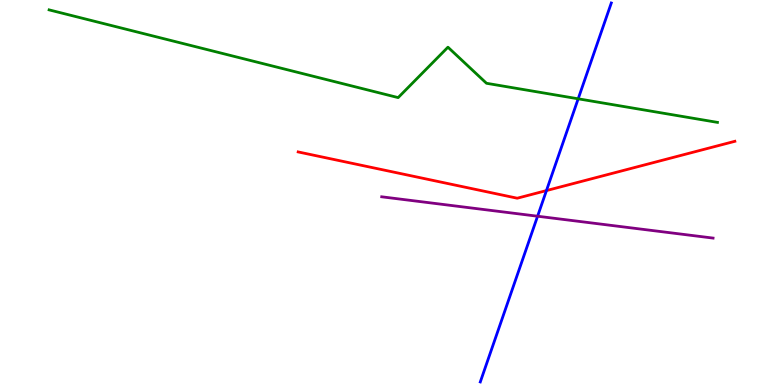[{'lines': ['blue', 'red'], 'intersections': [{'x': 7.05, 'y': 5.05}]}, {'lines': ['green', 'red'], 'intersections': []}, {'lines': ['purple', 'red'], 'intersections': []}, {'lines': ['blue', 'green'], 'intersections': [{'x': 7.46, 'y': 7.43}]}, {'lines': ['blue', 'purple'], 'intersections': [{'x': 6.94, 'y': 4.38}]}, {'lines': ['green', 'purple'], 'intersections': []}]